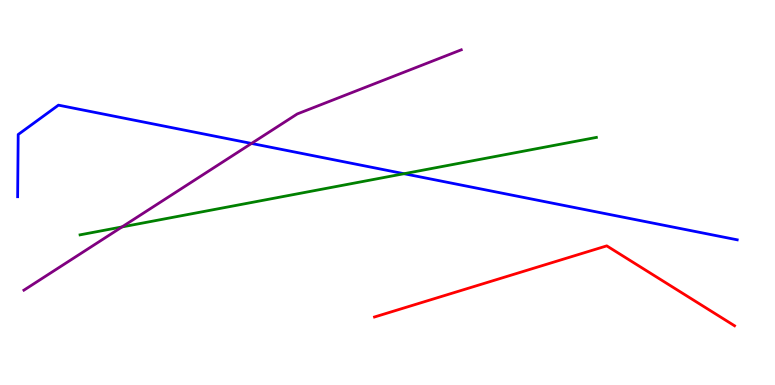[{'lines': ['blue', 'red'], 'intersections': []}, {'lines': ['green', 'red'], 'intersections': []}, {'lines': ['purple', 'red'], 'intersections': []}, {'lines': ['blue', 'green'], 'intersections': [{'x': 5.21, 'y': 5.49}]}, {'lines': ['blue', 'purple'], 'intersections': [{'x': 3.25, 'y': 6.27}]}, {'lines': ['green', 'purple'], 'intersections': [{'x': 1.57, 'y': 4.11}]}]